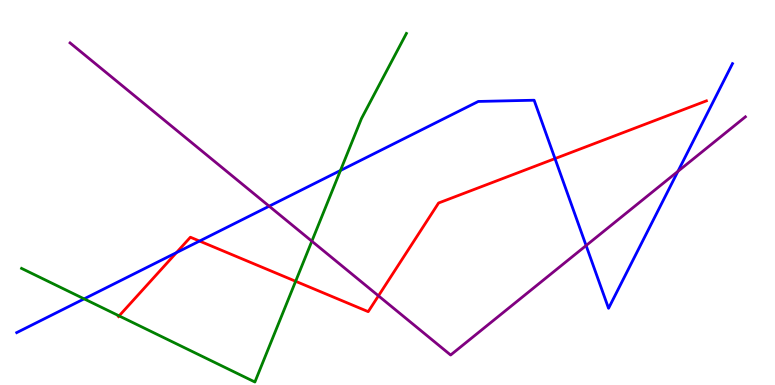[{'lines': ['blue', 'red'], 'intersections': [{'x': 2.28, 'y': 3.44}, {'x': 2.57, 'y': 3.74}, {'x': 7.16, 'y': 5.88}]}, {'lines': ['green', 'red'], 'intersections': [{'x': 1.54, 'y': 1.8}, {'x': 3.81, 'y': 2.69}]}, {'lines': ['purple', 'red'], 'intersections': [{'x': 4.88, 'y': 2.32}]}, {'lines': ['blue', 'green'], 'intersections': [{'x': 1.09, 'y': 2.24}, {'x': 4.39, 'y': 5.57}]}, {'lines': ['blue', 'purple'], 'intersections': [{'x': 3.47, 'y': 4.64}, {'x': 7.56, 'y': 3.62}, {'x': 8.75, 'y': 5.55}]}, {'lines': ['green', 'purple'], 'intersections': [{'x': 4.02, 'y': 3.74}]}]